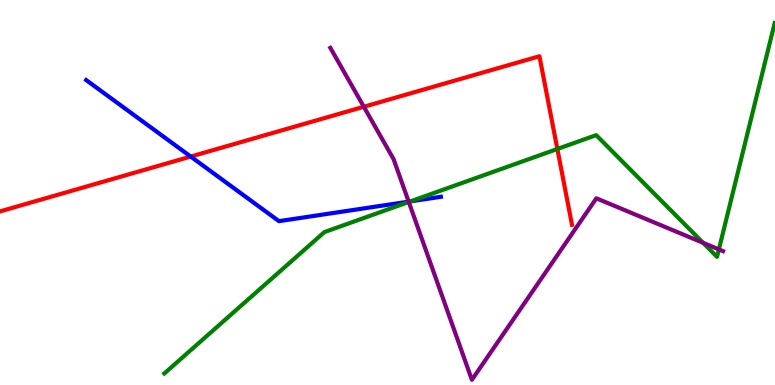[{'lines': ['blue', 'red'], 'intersections': [{'x': 2.46, 'y': 5.93}]}, {'lines': ['green', 'red'], 'intersections': [{'x': 7.19, 'y': 6.13}]}, {'lines': ['purple', 'red'], 'intersections': [{'x': 4.69, 'y': 7.23}]}, {'lines': ['blue', 'green'], 'intersections': [{'x': 5.3, 'y': 4.77}]}, {'lines': ['blue', 'purple'], 'intersections': [{'x': 5.27, 'y': 4.76}]}, {'lines': ['green', 'purple'], 'intersections': [{'x': 5.27, 'y': 4.75}, {'x': 9.07, 'y': 3.69}, {'x': 9.28, 'y': 3.52}]}]